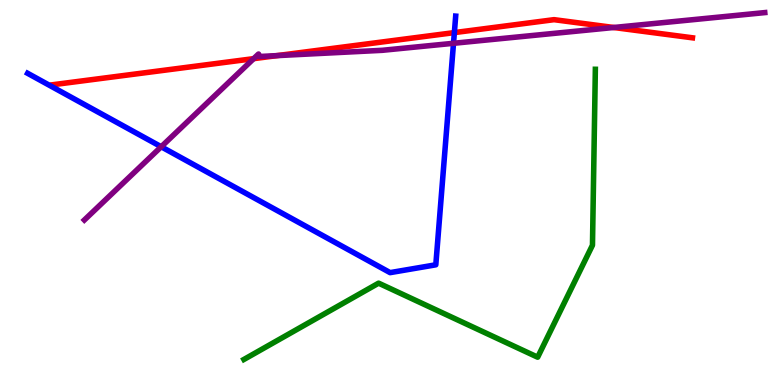[{'lines': ['blue', 'red'], 'intersections': [{'x': 5.86, 'y': 9.15}]}, {'lines': ['green', 'red'], 'intersections': []}, {'lines': ['purple', 'red'], 'intersections': [{'x': 3.27, 'y': 8.48}, {'x': 3.57, 'y': 8.56}, {'x': 7.92, 'y': 9.29}]}, {'lines': ['blue', 'green'], 'intersections': []}, {'lines': ['blue', 'purple'], 'intersections': [{'x': 2.08, 'y': 6.19}, {'x': 5.85, 'y': 8.88}]}, {'lines': ['green', 'purple'], 'intersections': []}]